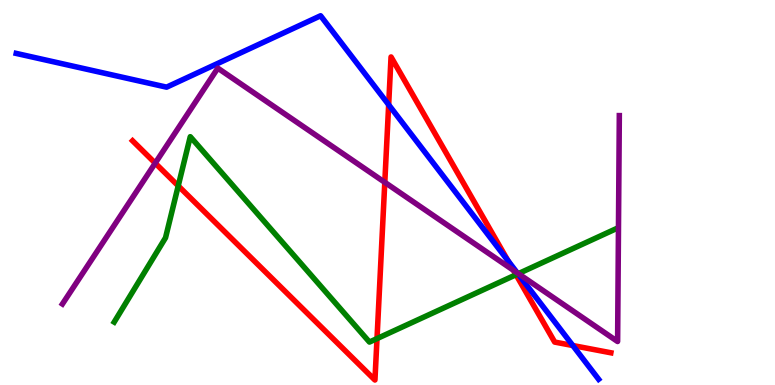[{'lines': ['blue', 'red'], 'intersections': [{'x': 5.02, 'y': 7.28}, {'x': 6.56, 'y': 3.22}, {'x': 7.39, 'y': 1.03}]}, {'lines': ['green', 'red'], 'intersections': [{'x': 2.3, 'y': 5.17}, {'x': 4.86, 'y': 1.21}, {'x': 6.66, 'y': 2.86}]}, {'lines': ['purple', 'red'], 'intersections': [{'x': 2.0, 'y': 5.76}, {'x': 4.97, 'y': 5.26}, {'x': 6.63, 'y': 2.98}]}, {'lines': ['blue', 'green'], 'intersections': [{'x': 6.68, 'y': 2.89}]}, {'lines': ['blue', 'purple'], 'intersections': [{'x': 6.67, 'y': 2.91}]}, {'lines': ['green', 'purple'], 'intersections': [{'x': 6.69, 'y': 2.89}]}]